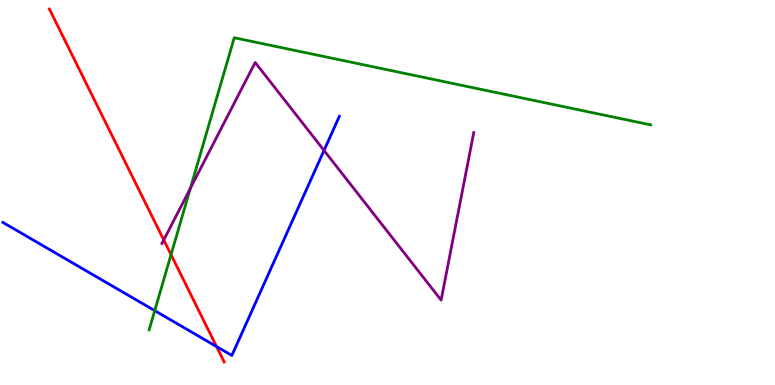[{'lines': ['blue', 'red'], 'intersections': [{'x': 2.79, 'y': 0.999}]}, {'lines': ['green', 'red'], 'intersections': [{'x': 2.21, 'y': 3.39}]}, {'lines': ['purple', 'red'], 'intersections': [{'x': 2.11, 'y': 3.77}]}, {'lines': ['blue', 'green'], 'intersections': [{'x': 2.0, 'y': 1.93}]}, {'lines': ['blue', 'purple'], 'intersections': [{'x': 4.18, 'y': 6.09}]}, {'lines': ['green', 'purple'], 'intersections': [{'x': 2.46, 'y': 5.11}]}]